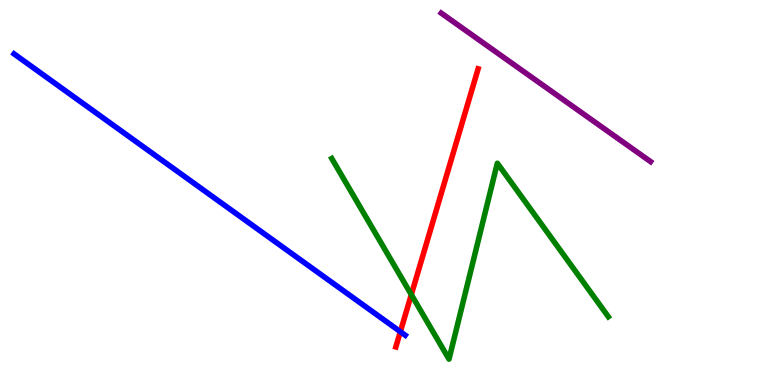[{'lines': ['blue', 'red'], 'intersections': [{'x': 5.17, 'y': 1.38}]}, {'lines': ['green', 'red'], 'intersections': [{'x': 5.31, 'y': 2.35}]}, {'lines': ['purple', 'red'], 'intersections': []}, {'lines': ['blue', 'green'], 'intersections': []}, {'lines': ['blue', 'purple'], 'intersections': []}, {'lines': ['green', 'purple'], 'intersections': []}]